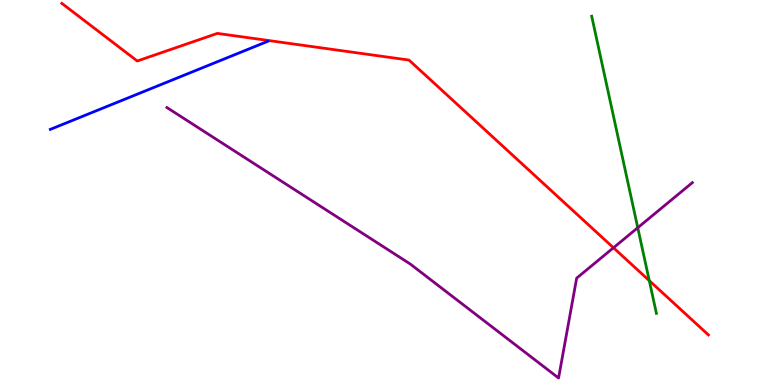[{'lines': ['blue', 'red'], 'intersections': []}, {'lines': ['green', 'red'], 'intersections': [{'x': 8.38, 'y': 2.71}]}, {'lines': ['purple', 'red'], 'intersections': [{'x': 7.92, 'y': 3.56}]}, {'lines': ['blue', 'green'], 'intersections': []}, {'lines': ['blue', 'purple'], 'intersections': []}, {'lines': ['green', 'purple'], 'intersections': [{'x': 8.23, 'y': 4.09}]}]